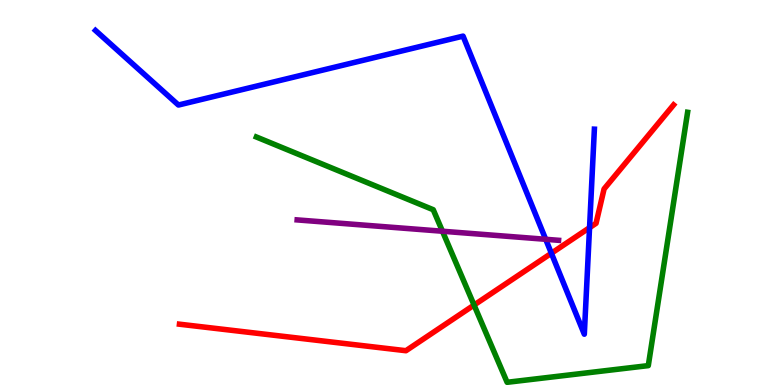[{'lines': ['blue', 'red'], 'intersections': [{'x': 7.11, 'y': 3.42}, {'x': 7.61, 'y': 4.09}]}, {'lines': ['green', 'red'], 'intersections': [{'x': 6.12, 'y': 2.08}]}, {'lines': ['purple', 'red'], 'intersections': []}, {'lines': ['blue', 'green'], 'intersections': []}, {'lines': ['blue', 'purple'], 'intersections': [{'x': 7.04, 'y': 3.78}]}, {'lines': ['green', 'purple'], 'intersections': [{'x': 5.71, 'y': 3.99}]}]